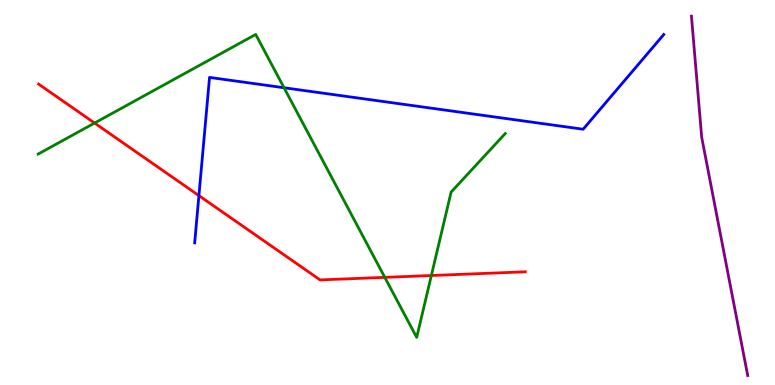[{'lines': ['blue', 'red'], 'intersections': [{'x': 2.57, 'y': 4.92}]}, {'lines': ['green', 'red'], 'intersections': [{'x': 1.22, 'y': 6.8}, {'x': 4.97, 'y': 2.8}, {'x': 5.57, 'y': 2.84}]}, {'lines': ['purple', 'red'], 'intersections': []}, {'lines': ['blue', 'green'], 'intersections': [{'x': 3.66, 'y': 7.72}]}, {'lines': ['blue', 'purple'], 'intersections': []}, {'lines': ['green', 'purple'], 'intersections': []}]